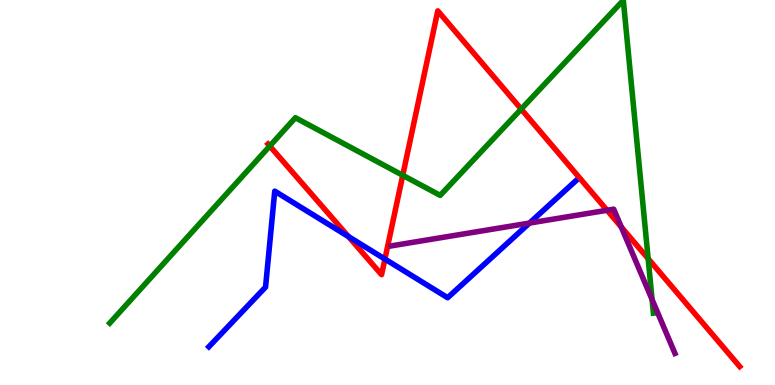[{'lines': ['blue', 'red'], 'intersections': [{'x': 4.5, 'y': 3.85}, {'x': 4.97, 'y': 3.27}]}, {'lines': ['green', 'red'], 'intersections': [{'x': 3.48, 'y': 6.21}, {'x': 5.2, 'y': 5.45}, {'x': 6.72, 'y': 7.17}, {'x': 8.36, 'y': 3.28}]}, {'lines': ['purple', 'red'], 'intersections': [{'x': 7.83, 'y': 4.54}, {'x': 8.02, 'y': 4.1}]}, {'lines': ['blue', 'green'], 'intersections': []}, {'lines': ['blue', 'purple'], 'intersections': [{'x': 6.83, 'y': 4.21}]}, {'lines': ['green', 'purple'], 'intersections': [{'x': 8.41, 'y': 2.22}]}]